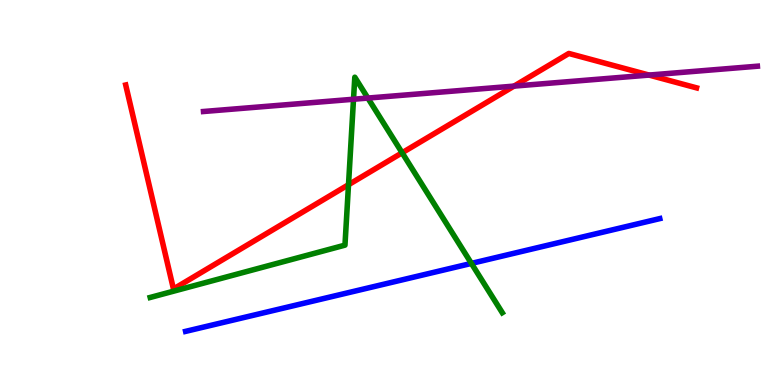[{'lines': ['blue', 'red'], 'intersections': []}, {'lines': ['green', 'red'], 'intersections': [{'x': 4.5, 'y': 5.2}, {'x': 5.19, 'y': 6.03}]}, {'lines': ['purple', 'red'], 'intersections': [{'x': 6.63, 'y': 7.76}, {'x': 8.37, 'y': 8.05}]}, {'lines': ['blue', 'green'], 'intersections': [{'x': 6.08, 'y': 3.16}]}, {'lines': ['blue', 'purple'], 'intersections': []}, {'lines': ['green', 'purple'], 'intersections': [{'x': 4.56, 'y': 7.42}, {'x': 4.75, 'y': 7.45}]}]